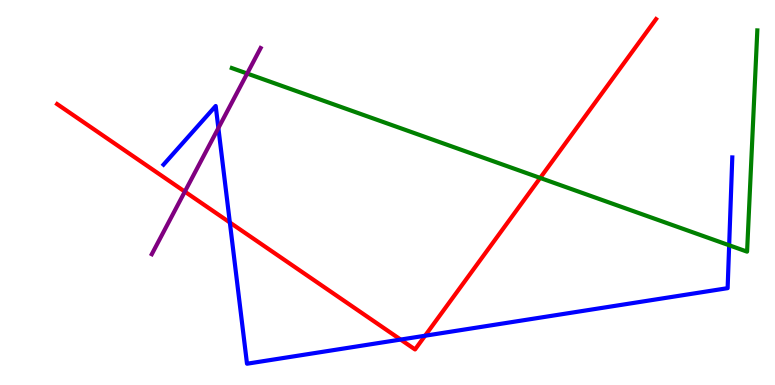[{'lines': ['blue', 'red'], 'intersections': [{'x': 2.97, 'y': 4.22}, {'x': 5.17, 'y': 1.18}, {'x': 5.48, 'y': 1.28}]}, {'lines': ['green', 'red'], 'intersections': [{'x': 6.97, 'y': 5.38}]}, {'lines': ['purple', 'red'], 'intersections': [{'x': 2.38, 'y': 5.02}]}, {'lines': ['blue', 'green'], 'intersections': [{'x': 9.41, 'y': 3.63}]}, {'lines': ['blue', 'purple'], 'intersections': [{'x': 2.82, 'y': 6.67}]}, {'lines': ['green', 'purple'], 'intersections': [{'x': 3.19, 'y': 8.09}]}]